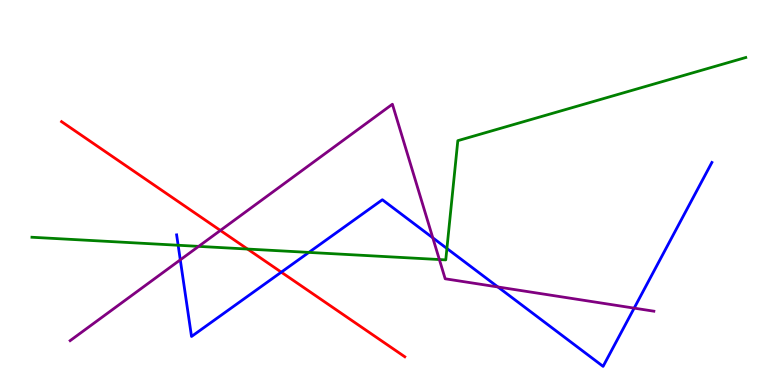[{'lines': ['blue', 'red'], 'intersections': [{'x': 3.63, 'y': 2.93}]}, {'lines': ['green', 'red'], 'intersections': [{'x': 3.19, 'y': 3.53}]}, {'lines': ['purple', 'red'], 'intersections': [{'x': 2.84, 'y': 4.01}]}, {'lines': ['blue', 'green'], 'intersections': [{'x': 2.3, 'y': 3.63}, {'x': 3.99, 'y': 3.44}, {'x': 5.77, 'y': 3.55}]}, {'lines': ['blue', 'purple'], 'intersections': [{'x': 2.33, 'y': 3.25}, {'x': 5.58, 'y': 3.82}, {'x': 6.42, 'y': 2.55}, {'x': 8.18, 'y': 2.0}]}, {'lines': ['green', 'purple'], 'intersections': [{'x': 2.56, 'y': 3.6}, {'x': 5.67, 'y': 3.26}]}]